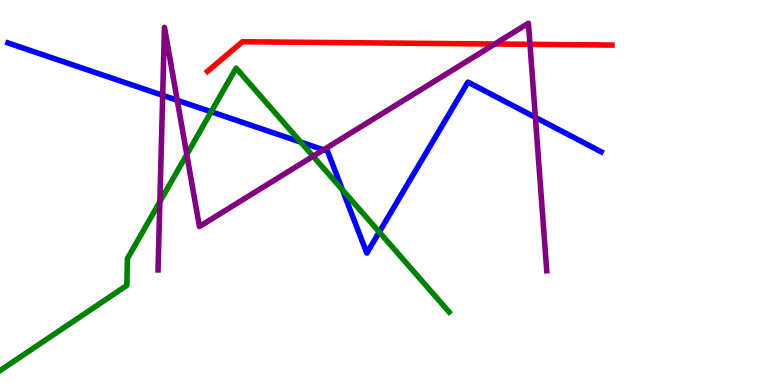[{'lines': ['blue', 'red'], 'intersections': []}, {'lines': ['green', 'red'], 'intersections': []}, {'lines': ['purple', 'red'], 'intersections': [{'x': 6.38, 'y': 8.86}, {'x': 6.84, 'y': 8.85}]}, {'lines': ['blue', 'green'], 'intersections': [{'x': 2.72, 'y': 7.1}, {'x': 3.88, 'y': 6.31}, {'x': 4.42, 'y': 5.07}, {'x': 4.89, 'y': 3.97}]}, {'lines': ['blue', 'purple'], 'intersections': [{'x': 2.1, 'y': 7.52}, {'x': 2.29, 'y': 7.4}, {'x': 4.17, 'y': 6.11}, {'x': 6.91, 'y': 6.95}]}, {'lines': ['green', 'purple'], 'intersections': [{'x': 2.06, 'y': 4.76}, {'x': 2.41, 'y': 5.99}, {'x': 4.04, 'y': 5.94}]}]